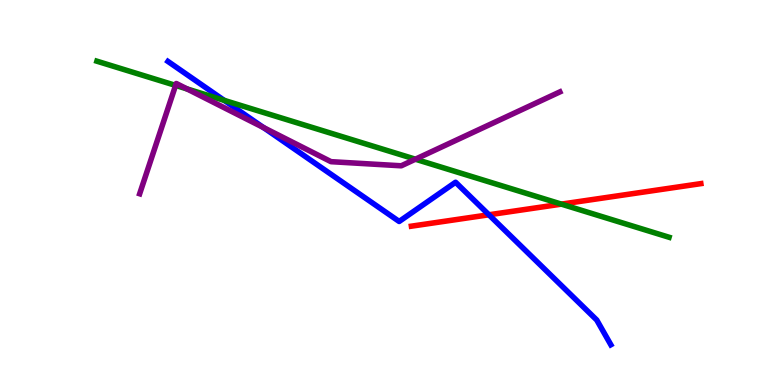[{'lines': ['blue', 'red'], 'intersections': [{'x': 6.31, 'y': 4.42}]}, {'lines': ['green', 'red'], 'intersections': [{'x': 7.24, 'y': 4.7}]}, {'lines': ['purple', 'red'], 'intersections': []}, {'lines': ['blue', 'green'], 'intersections': [{'x': 2.89, 'y': 7.39}]}, {'lines': ['blue', 'purple'], 'intersections': [{'x': 3.4, 'y': 6.69}]}, {'lines': ['green', 'purple'], 'intersections': [{'x': 2.27, 'y': 7.78}, {'x': 2.41, 'y': 7.69}, {'x': 5.36, 'y': 5.86}]}]